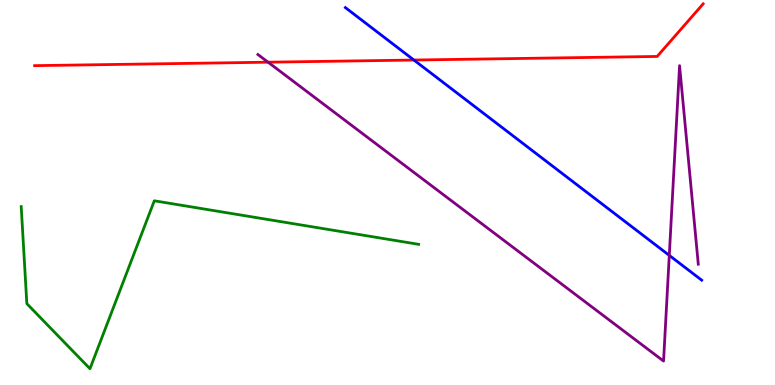[{'lines': ['blue', 'red'], 'intersections': [{'x': 5.34, 'y': 8.44}]}, {'lines': ['green', 'red'], 'intersections': []}, {'lines': ['purple', 'red'], 'intersections': [{'x': 3.46, 'y': 8.38}]}, {'lines': ['blue', 'green'], 'intersections': []}, {'lines': ['blue', 'purple'], 'intersections': [{'x': 8.64, 'y': 3.37}]}, {'lines': ['green', 'purple'], 'intersections': []}]